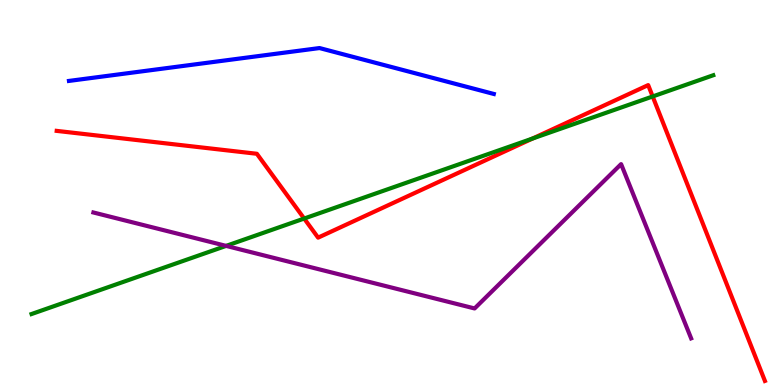[{'lines': ['blue', 'red'], 'intersections': []}, {'lines': ['green', 'red'], 'intersections': [{'x': 3.92, 'y': 4.32}, {'x': 6.87, 'y': 6.4}, {'x': 8.42, 'y': 7.49}]}, {'lines': ['purple', 'red'], 'intersections': []}, {'lines': ['blue', 'green'], 'intersections': []}, {'lines': ['blue', 'purple'], 'intersections': []}, {'lines': ['green', 'purple'], 'intersections': [{'x': 2.92, 'y': 3.61}]}]